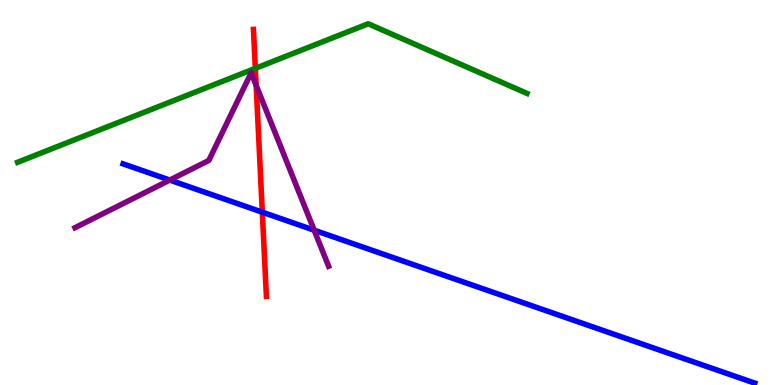[{'lines': ['blue', 'red'], 'intersections': [{'x': 3.38, 'y': 4.49}]}, {'lines': ['green', 'red'], 'intersections': [{'x': 3.29, 'y': 8.22}]}, {'lines': ['purple', 'red'], 'intersections': [{'x': 3.31, 'y': 7.78}]}, {'lines': ['blue', 'green'], 'intersections': []}, {'lines': ['blue', 'purple'], 'intersections': [{'x': 2.19, 'y': 5.32}, {'x': 4.05, 'y': 4.02}]}, {'lines': ['green', 'purple'], 'intersections': []}]